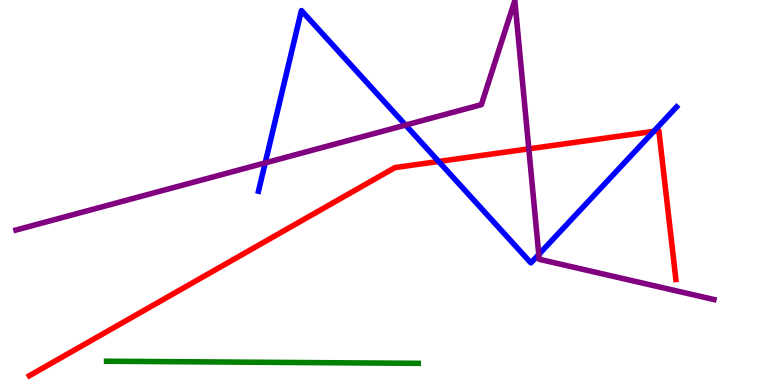[{'lines': ['blue', 'red'], 'intersections': [{'x': 5.66, 'y': 5.81}, {'x': 8.44, 'y': 6.59}]}, {'lines': ['green', 'red'], 'intersections': []}, {'lines': ['purple', 'red'], 'intersections': [{'x': 6.82, 'y': 6.13}]}, {'lines': ['blue', 'green'], 'intersections': []}, {'lines': ['blue', 'purple'], 'intersections': [{'x': 3.42, 'y': 5.77}, {'x': 5.23, 'y': 6.75}, {'x': 6.95, 'y': 3.39}]}, {'lines': ['green', 'purple'], 'intersections': []}]